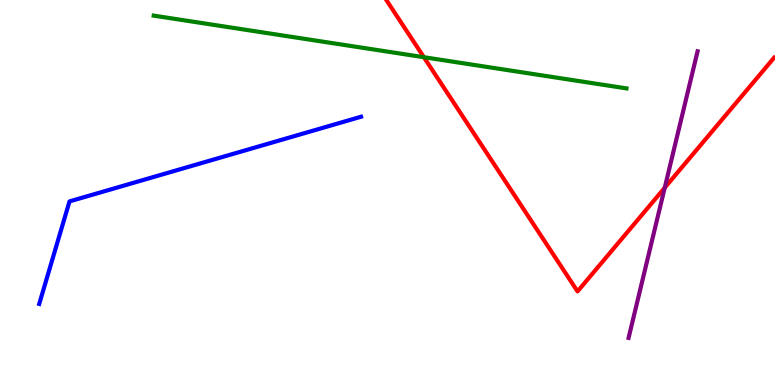[{'lines': ['blue', 'red'], 'intersections': []}, {'lines': ['green', 'red'], 'intersections': [{'x': 5.47, 'y': 8.51}]}, {'lines': ['purple', 'red'], 'intersections': [{'x': 8.58, 'y': 5.12}]}, {'lines': ['blue', 'green'], 'intersections': []}, {'lines': ['blue', 'purple'], 'intersections': []}, {'lines': ['green', 'purple'], 'intersections': []}]